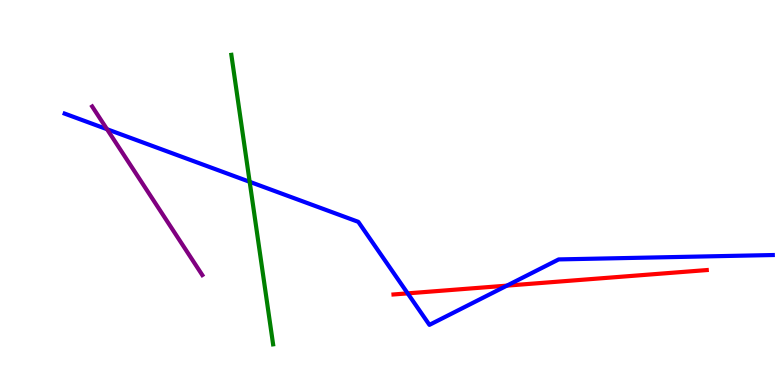[{'lines': ['blue', 'red'], 'intersections': [{'x': 5.26, 'y': 2.38}, {'x': 6.54, 'y': 2.58}]}, {'lines': ['green', 'red'], 'intersections': []}, {'lines': ['purple', 'red'], 'intersections': []}, {'lines': ['blue', 'green'], 'intersections': [{'x': 3.22, 'y': 5.28}]}, {'lines': ['blue', 'purple'], 'intersections': [{'x': 1.38, 'y': 6.64}]}, {'lines': ['green', 'purple'], 'intersections': []}]